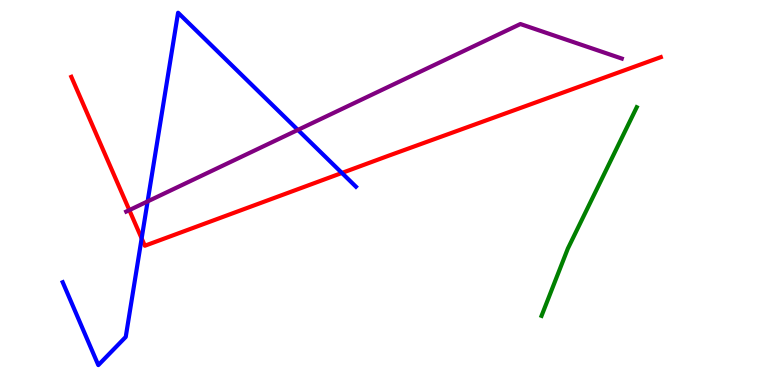[{'lines': ['blue', 'red'], 'intersections': [{'x': 1.83, 'y': 3.81}, {'x': 4.41, 'y': 5.51}]}, {'lines': ['green', 'red'], 'intersections': []}, {'lines': ['purple', 'red'], 'intersections': [{'x': 1.67, 'y': 4.54}]}, {'lines': ['blue', 'green'], 'intersections': []}, {'lines': ['blue', 'purple'], 'intersections': [{'x': 1.9, 'y': 4.77}, {'x': 3.84, 'y': 6.63}]}, {'lines': ['green', 'purple'], 'intersections': []}]